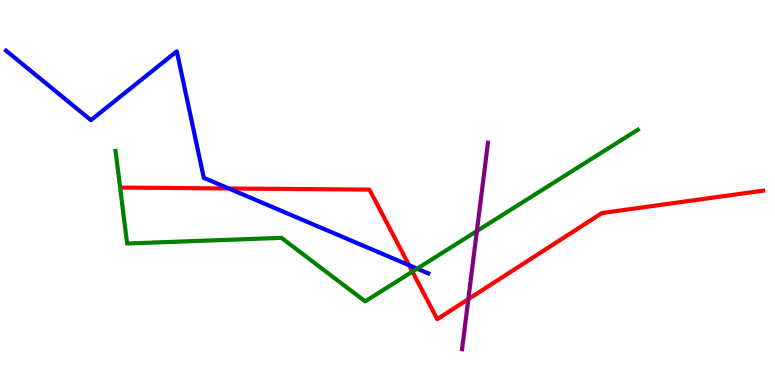[{'lines': ['blue', 'red'], 'intersections': [{'x': 2.95, 'y': 5.1}, {'x': 5.28, 'y': 3.11}]}, {'lines': ['green', 'red'], 'intersections': [{'x': 5.32, 'y': 2.94}]}, {'lines': ['purple', 'red'], 'intersections': [{'x': 6.04, 'y': 2.23}]}, {'lines': ['blue', 'green'], 'intersections': [{'x': 5.38, 'y': 3.02}]}, {'lines': ['blue', 'purple'], 'intersections': []}, {'lines': ['green', 'purple'], 'intersections': [{'x': 6.15, 'y': 4.0}]}]